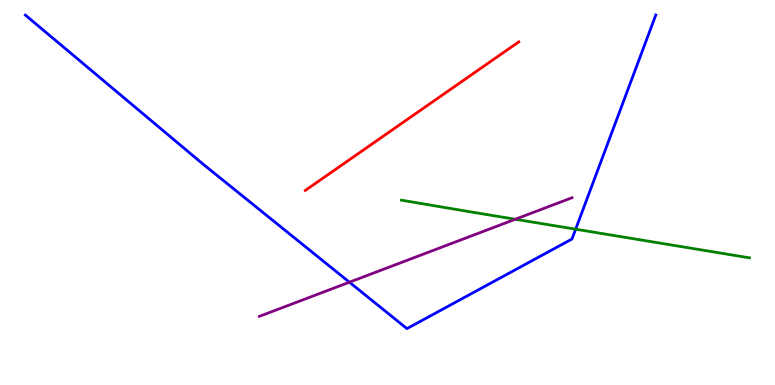[{'lines': ['blue', 'red'], 'intersections': []}, {'lines': ['green', 'red'], 'intersections': []}, {'lines': ['purple', 'red'], 'intersections': []}, {'lines': ['blue', 'green'], 'intersections': [{'x': 7.43, 'y': 4.05}]}, {'lines': ['blue', 'purple'], 'intersections': [{'x': 4.51, 'y': 2.67}]}, {'lines': ['green', 'purple'], 'intersections': [{'x': 6.65, 'y': 4.31}]}]